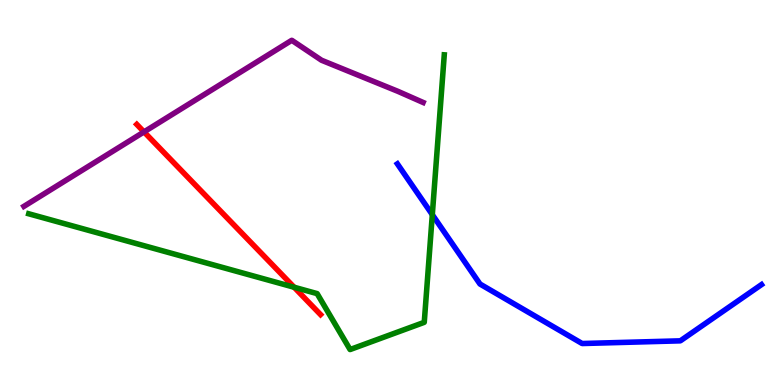[{'lines': ['blue', 'red'], 'intersections': []}, {'lines': ['green', 'red'], 'intersections': [{'x': 3.8, 'y': 2.54}]}, {'lines': ['purple', 'red'], 'intersections': [{'x': 1.86, 'y': 6.57}]}, {'lines': ['blue', 'green'], 'intersections': [{'x': 5.58, 'y': 4.42}]}, {'lines': ['blue', 'purple'], 'intersections': []}, {'lines': ['green', 'purple'], 'intersections': []}]